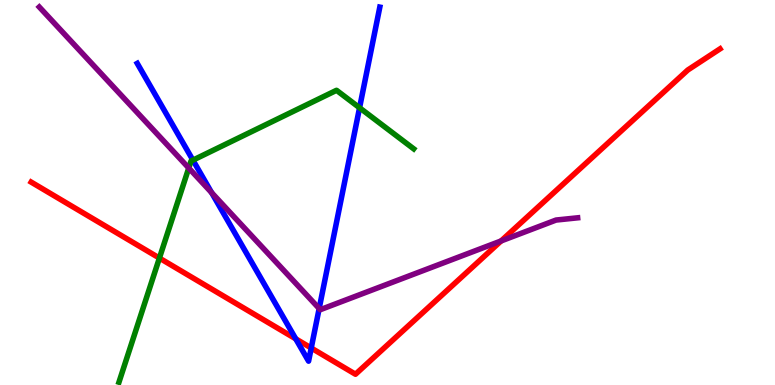[{'lines': ['blue', 'red'], 'intersections': [{'x': 3.82, 'y': 1.2}, {'x': 4.02, 'y': 0.96}]}, {'lines': ['green', 'red'], 'intersections': [{'x': 2.06, 'y': 3.3}]}, {'lines': ['purple', 'red'], 'intersections': [{'x': 6.47, 'y': 3.74}]}, {'lines': ['blue', 'green'], 'intersections': [{'x': 2.49, 'y': 5.84}, {'x': 4.64, 'y': 7.2}]}, {'lines': ['blue', 'purple'], 'intersections': [{'x': 2.73, 'y': 5.0}, {'x': 4.12, 'y': 1.99}]}, {'lines': ['green', 'purple'], 'intersections': [{'x': 2.44, 'y': 5.64}]}]